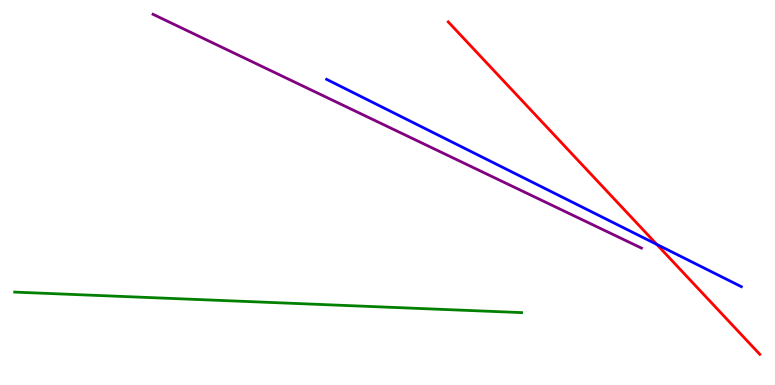[{'lines': ['blue', 'red'], 'intersections': [{'x': 8.47, 'y': 3.65}]}, {'lines': ['green', 'red'], 'intersections': []}, {'lines': ['purple', 'red'], 'intersections': []}, {'lines': ['blue', 'green'], 'intersections': []}, {'lines': ['blue', 'purple'], 'intersections': []}, {'lines': ['green', 'purple'], 'intersections': []}]